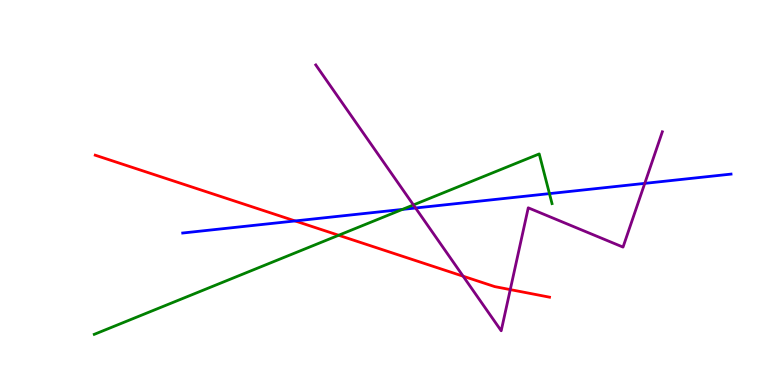[{'lines': ['blue', 'red'], 'intersections': [{'x': 3.81, 'y': 4.26}]}, {'lines': ['green', 'red'], 'intersections': [{'x': 4.37, 'y': 3.89}]}, {'lines': ['purple', 'red'], 'intersections': [{'x': 5.98, 'y': 2.83}, {'x': 6.58, 'y': 2.48}]}, {'lines': ['blue', 'green'], 'intersections': [{'x': 5.19, 'y': 4.56}, {'x': 7.09, 'y': 4.97}]}, {'lines': ['blue', 'purple'], 'intersections': [{'x': 5.36, 'y': 4.6}, {'x': 8.32, 'y': 5.24}]}, {'lines': ['green', 'purple'], 'intersections': [{'x': 5.33, 'y': 4.68}]}]